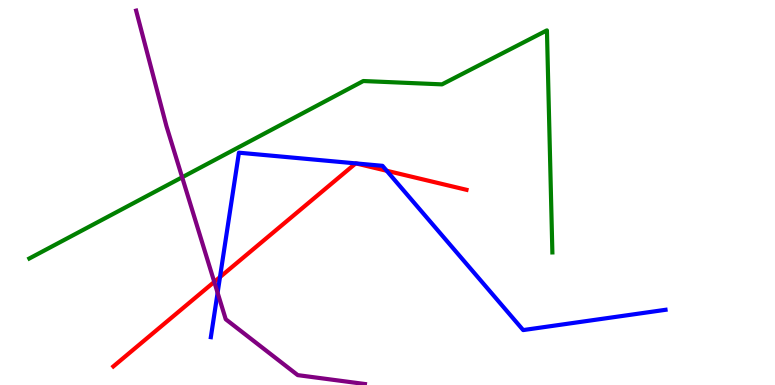[{'lines': ['blue', 'red'], 'intersections': [{'x': 2.84, 'y': 2.8}, {'x': 4.59, 'y': 5.76}, {'x': 4.59, 'y': 5.76}, {'x': 4.99, 'y': 5.56}]}, {'lines': ['green', 'red'], 'intersections': []}, {'lines': ['purple', 'red'], 'intersections': [{'x': 2.76, 'y': 2.68}]}, {'lines': ['blue', 'green'], 'intersections': []}, {'lines': ['blue', 'purple'], 'intersections': [{'x': 2.81, 'y': 2.4}]}, {'lines': ['green', 'purple'], 'intersections': [{'x': 2.35, 'y': 5.4}]}]